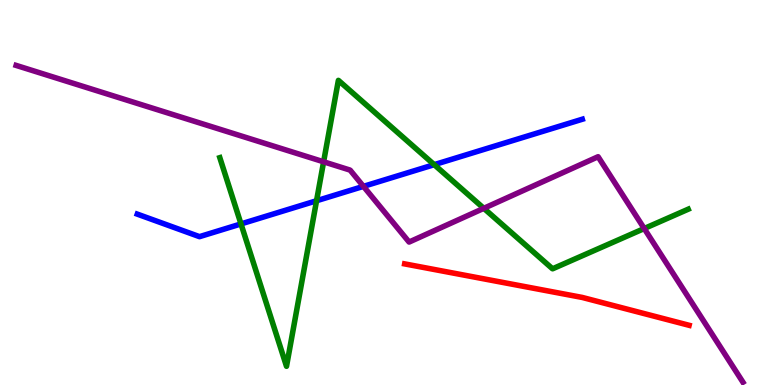[{'lines': ['blue', 'red'], 'intersections': []}, {'lines': ['green', 'red'], 'intersections': []}, {'lines': ['purple', 'red'], 'intersections': []}, {'lines': ['blue', 'green'], 'intersections': [{'x': 3.11, 'y': 4.18}, {'x': 4.08, 'y': 4.79}, {'x': 5.6, 'y': 5.72}]}, {'lines': ['blue', 'purple'], 'intersections': [{'x': 4.69, 'y': 5.16}]}, {'lines': ['green', 'purple'], 'intersections': [{'x': 4.18, 'y': 5.8}, {'x': 6.24, 'y': 4.59}, {'x': 8.31, 'y': 4.06}]}]